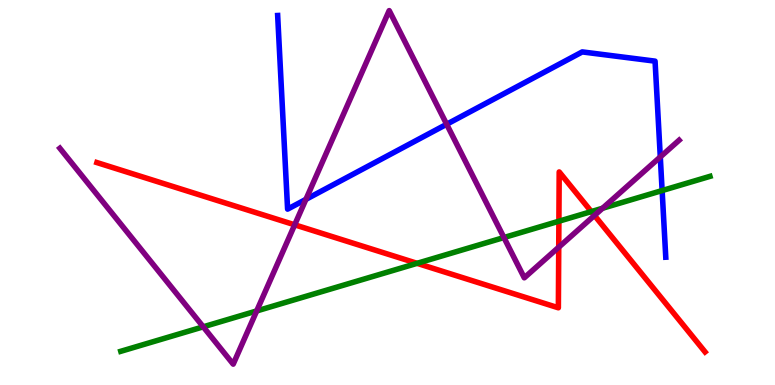[{'lines': ['blue', 'red'], 'intersections': []}, {'lines': ['green', 'red'], 'intersections': [{'x': 5.38, 'y': 3.16}, {'x': 7.21, 'y': 4.25}, {'x': 7.63, 'y': 4.5}]}, {'lines': ['purple', 'red'], 'intersections': [{'x': 3.8, 'y': 4.16}, {'x': 7.21, 'y': 3.58}, {'x': 7.67, 'y': 4.4}]}, {'lines': ['blue', 'green'], 'intersections': [{'x': 8.54, 'y': 5.05}]}, {'lines': ['blue', 'purple'], 'intersections': [{'x': 3.95, 'y': 4.82}, {'x': 5.76, 'y': 6.77}, {'x': 8.52, 'y': 5.92}]}, {'lines': ['green', 'purple'], 'intersections': [{'x': 2.62, 'y': 1.51}, {'x': 3.31, 'y': 1.92}, {'x': 6.5, 'y': 3.83}, {'x': 7.77, 'y': 4.59}]}]